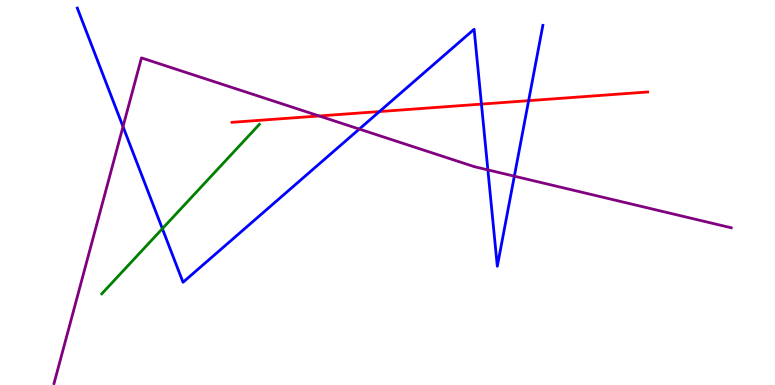[{'lines': ['blue', 'red'], 'intersections': [{'x': 4.9, 'y': 7.1}, {'x': 6.21, 'y': 7.3}, {'x': 6.82, 'y': 7.39}]}, {'lines': ['green', 'red'], 'intersections': []}, {'lines': ['purple', 'red'], 'intersections': [{'x': 4.12, 'y': 6.99}]}, {'lines': ['blue', 'green'], 'intersections': [{'x': 2.09, 'y': 4.06}]}, {'lines': ['blue', 'purple'], 'intersections': [{'x': 1.59, 'y': 6.71}, {'x': 4.64, 'y': 6.65}, {'x': 6.3, 'y': 5.59}, {'x': 6.64, 'y': 5.42}]}, {'lines': ['green', 'purple'], 'intersections': []}]